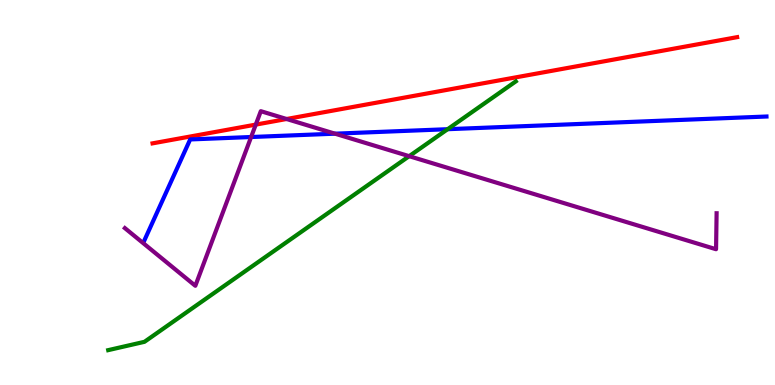[{'lines': ['blue', 'red'], 'intersections': []}, {'lines': ['green', 'red'], 'intersections': []}, {'lines': ['purple', 'red'], 'intersections': [{'x': 3.3, 'y': 6.76}, {'x': 3.7, 'y': 6.91}]}, {'lines': ['blue', 'green'], 'intersections': [{'x': 5.78, 'y': 6.64}]}, {'lines': ['blue', 'purple'], 'intersections': [{'x': 3.24, 'y': 6.44}, {'x': 4.32, 'y': 6.53}]}, {'lines': ['green', 'purple'], 'intersections': [{'x': 5.28, 'y': 5.94}]}]